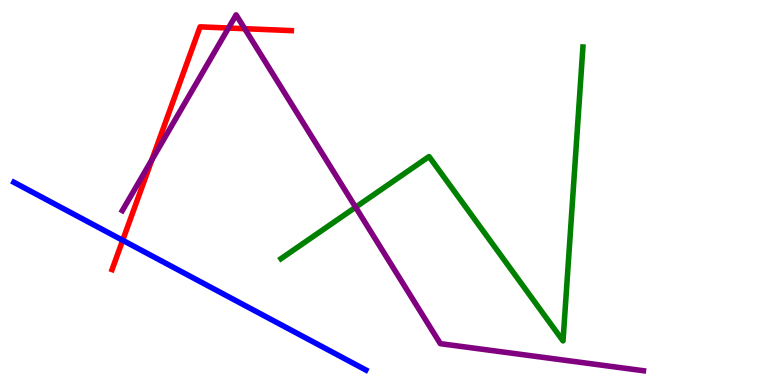[{'lines': ['blue', 'red'], 'intersections': [{'x': 1.58, 'y': 3.76}]}, {'lines': ['green', 'red'], 'intersections': []}, {'lines': ['purple', 'red'], 'intersections': [{'x': 1.96, 'y': 5.85}, {'x': 2.95, 'y': 9.27}, {'x': 3.16, 'y': 9.25}]}, {'lines': ['blue', 'green'], 'intersections': []}, {'lines': ['blue', 'purple'], 'intersections': []}, {'lines': ['green', 'purple'], 'intersections': [{'x': 4.59, 'y': 4.62}]}]